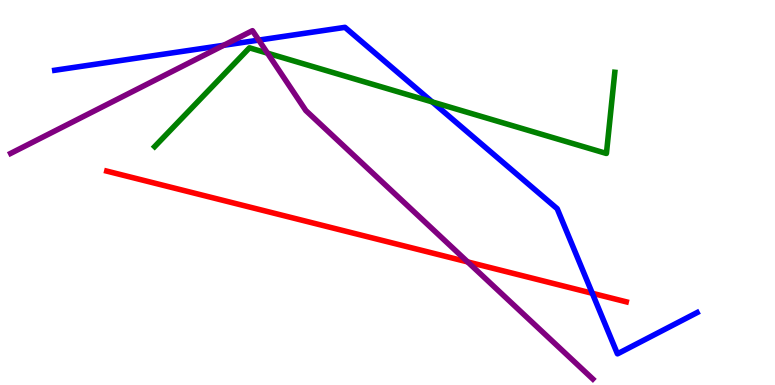[{'lines': ['blue', 'red'], 'intersections': [{'x': 7.64, 'y': 2.38}]}, {'lines': ['green', 'red'], 'intersections': []}, {'lines': ['purple', 'red'], 'intersections': [{'x': 6.03, 'y': 3.2}]}, {'lines': ['blue', 'green'], 'intersections': [{'x': 5.58, 'y': 7.35}]}, {'lines': ['blue', 'purple'], 'intersections': [{'x': 2.89, 'y': 8.82}, {'x': 3.34, 'y': 8.96}]}, {'lines': ['green', 'purple'], 'intersections': [{'x': 3.45, 'y': 8.62}]}]